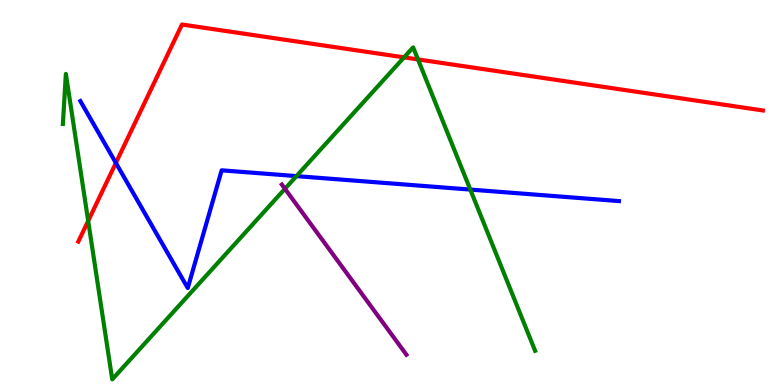[{'lines': ['blue', 'red'], 'intersections': [{'x': 1.5, 'y': 5.77}]}, {'lines': ['green', 'red'], 'intersections': [{'x': 1.14, 'y': 4.26}, {'x': 5.21, 'y': 8.51}, {'x': 5.39, 'y': 8.46}]}, {'lines': ['purple', 'red'], 'intersections': []}, {'lines': ['blue', 'green'], 'intersections': [{'x': 3.83, 'y': 5.43}, {'x': 6.07, 'y': 5.08}]}, {'lines': ['blue', 'purple'], 'intersections': []}, {'lines': ['green', 'purple'], 'intersections': [{'x': 3.68, 'y': 5.1}]}]